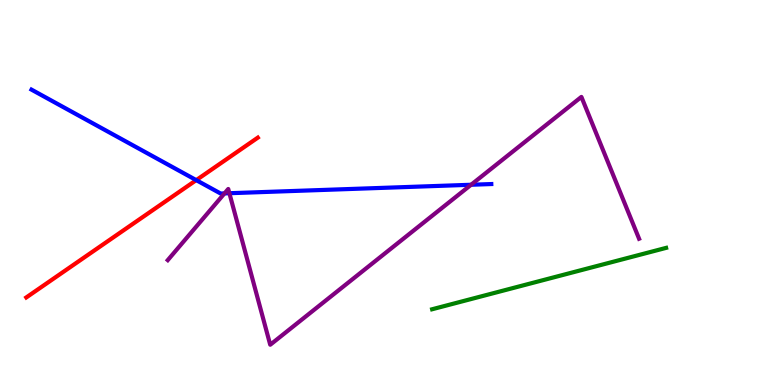[{'lines': ['blue', 'red'], 'intersections': [{'x': 2.53, 'y': 5.32}]}, {'lines': ['green', 'red'], 'intersections': []}, {'lines': ['purple', 'red'], 'intersections': []}, {'lines': ['blue', 'green'], 'intersections': []}, {'lines': ['blue', 'purple'], 'intersections': [{'x': 2.9, 'y': 4.98}, {'x': 2.96, 'y': 4.98}, {'x': 6.08, 'y': 5.2}]}, {'lines': ['green', 'purple'], 'intersections': []}]